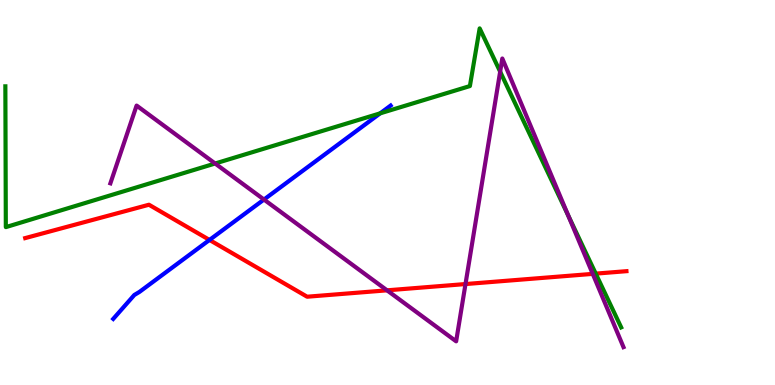[{'lines': ['blue', 'red'], 'intersections': [{'x': 2.7, 'y': 3.77}]}, {'lines': ['green', 'red'], 'intersections': [{'x': 7.69, 'y': 2.89}]}, {'lines': ['purple', 'red'], 'intersections': [{'x': 4.99, 'y': 2.46}, {'x': 6.01, 'y': 2.62}, {'x': 7.65, 'y': 2.89}]}, {'lines': ['blue', 'green'], 'intersections': [{'x': 4.91, 'y': 7.06}]}, {'lines': ['blue', 'purple'], 'intersections': [{'x': 3.41, 'y': 4.82}]}, {'lines': ['green', 'purple'], 'intersections': [{'x': 2.78, 'y': 5.75}, {'x': 6.45, 'y': 8.14}, {'x': 7.33, 'y': 4.4}]}]